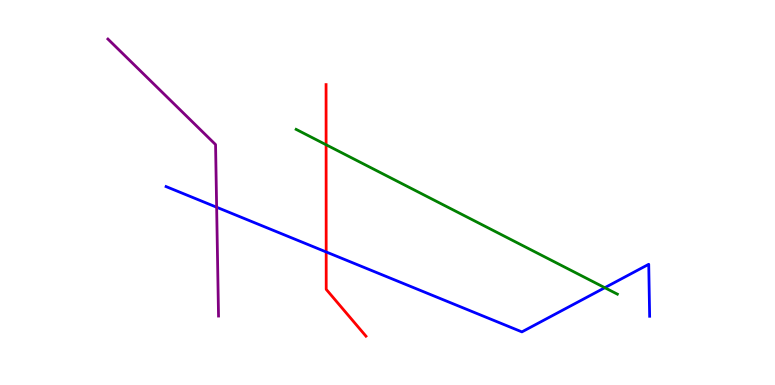[{'lines': ['blue', 'red'], 'intersections': [{'x': 4.21, 'y': 3.46}]}, {'lines': ['green', 'red'], 'intersections': [{'x': 4.21, 'y': 6.24}]}, {'lines': ['purple', 'red'], 'intersections': []}, {'lines': ['blue', 'green'], 'intersections': [{'x': 7.8, 'y': 2.53}]}, {'lines': ['blue', 'purple'], 'intersections': [{'x': 2.8, 'y': 4.62}]}, {'lines': ['green', 'purple'], 'intersections': []}]